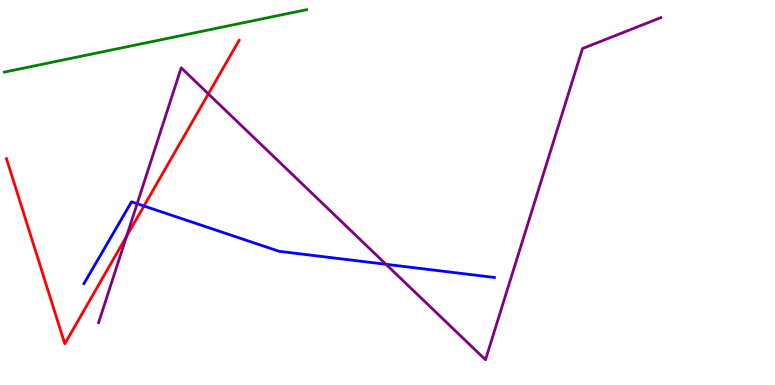[{'lines': ['blue', 'red'], 'intersections': [{'x': 1.86, 'y': 4.65}]}, {'lines': ['green', 'red'], 'intersections': []}, {'lines': ['purple', 'red'], 'intersections': [{'x': 1.63, 'y': 3.86}, {'x': 2.69, 'y': 7.56}]}, {'lines': ['blue', 'green'], 'intersections': []}, {'lines': ['blue', 'purple'], 'intersections': [{'x': 1.77, 'y': 4.71}, {'x': 4.98, 'y': 3.14}]}, {'lines': ['green', 'purple'], 'intersections': []}]